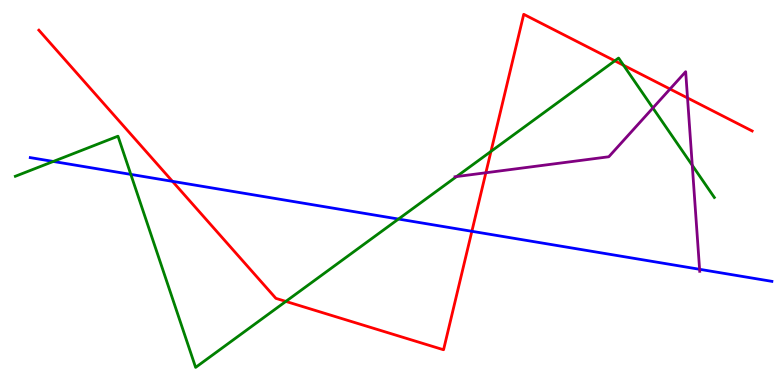[{'lines': ['blue', 'red'], 'intersections': [{'x': 2.23, 'y': 5.29}, {'x': 6.09, 'y': 3.99}]}, {'lines': ['green', 'red'], 'intersections': [{'x': 3.69, 'y': 2.17}, {'x': 6.34, 'y': 6.07}, {'x': 7.93, 'y': 8.42}, {'x': 8.05, 'y': 8.3}]}, {'lines': ['purple', 'red'], 'intersections': [{'x': 6.27, 'y': 5.51}, {'x': 8.65, 'y': 7.69}, {'x': 8.87, 'y': 7.46}]}, {'lines': ['blue', 'green'], 'intersections': [{'x': 0.688, 'y': 5.81}, {'x': 1.69, 'y': 5.47}, {'x': 5.14, 'y': 4.31}]}, {'lines': ['blue', 'purple'], 'intersections': [{'x': 9.03, 'y': 3.01}]}, {'lines': ['green', 'purple'], 'intersections': [{'x': 5.89, 'y': 5.41}, {'x': 8.42, 'y': 7.2}, {'x': 8.93, 'y': 5.71}]}]